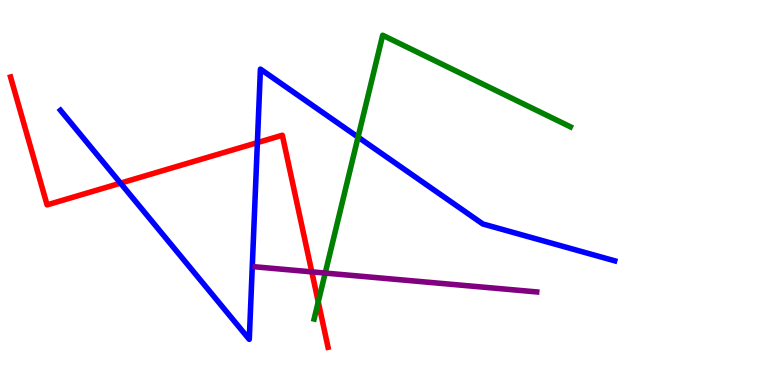[{'lines': ['blue', 'red'], 'intersections': [{'x': 1.56, 'y': 5.24}, {'x': 3.32, 'y': 6.3}]}, {'lines': ['green', 'red'], 'intersections': [{'x': 4.11, 'y': 2.16}]}, {'lines': ['purple', 'red'], 'intersections': [{'x': 4.02, 'y': 2.94}]}, {'lines': ['blue', 'green'], 'intersections': [{'x': 4.62, 'y': 6.44}]}, {'lines': ['blue', 'purple'], 'intersections': []}, {'lines': ['green', 'purple'], 'intersections': [{'x': 4.2, 'y': 2.91}]}]